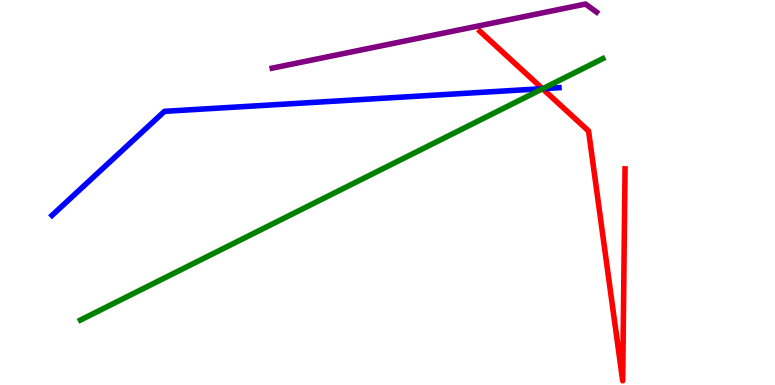[{'lines': ['blue', 'red'], 'intersections': [{'x': 7.0, 'y': 7.7}]}, {'lines': ['green', 'red'], 'intersections': [{'x': 7.0, 'y': 7.69}]}, {'lines': ['purple', 'red'], 'intersections': []}, {'lines': ['blue', 'green'], 'intersections': [{'x': 7.0, 'y': 7.7}]}, {'lines': ['blue', 'purple'], 'intersections': []}, {'lines': ['green', 'purple'], 'intersections': []}]